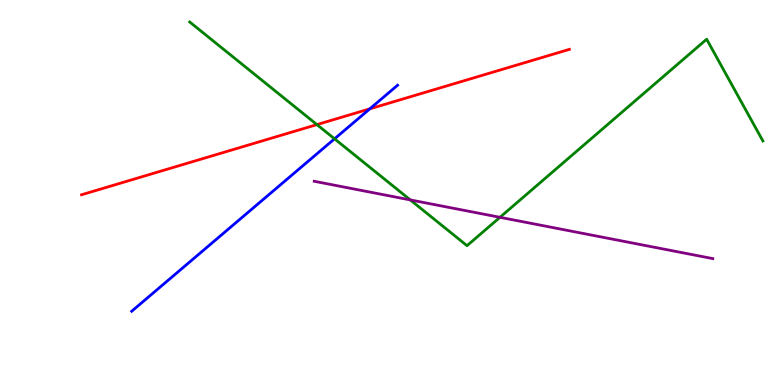[{'lines': ['blue', 'red'], 'intersections': [{'x': 4.77, 'y': 7.17}]}, {'lines': ['green', 'red'], 'intersections': [{'x': 4.09, 'y': 6.76}]}, {'lines': ['purple', 'red'], 'intersections': []}, {'lines': ['blue', 'green'], 'intersections': [{'x': 4.32, 'y': 6.39}]}, {'lines': ['blue', 'purple'], 'intersections': []}, {'lines': ['green', 'purple'], 'intersections': [{'x': 5.29, 'y': 4.81}, {'x': 6.45, 'y': 4.36}]}]